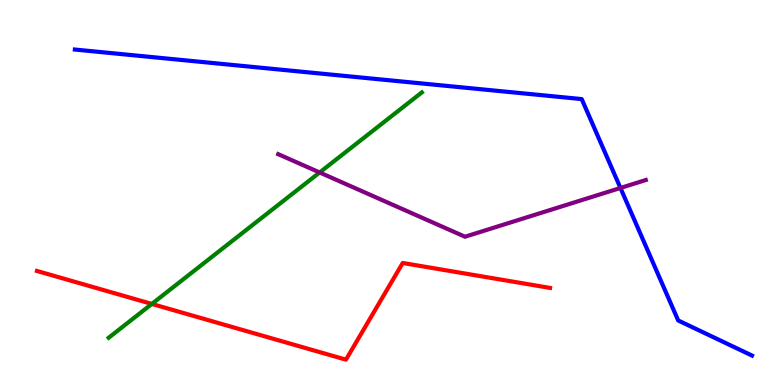[{'lines': ['blue', 'red'], 'intersections': []}, {'lines': ['green', 'red'], 'intersections': [{'x': 1.96, 'y': 2.11}]}, {'lines': ['purple', 'red'], 'intersections': []}, {'lines': ['blue', 'green'], 'intersections': []}, {'lines': ['blue', 'purple'], 'intersections': [{'x': 8.01, 'y': 5.12}]}, {'lines': ['green', 'purple'], 'intersections': [{'x': 4.12, 'y': 5.52}]}]